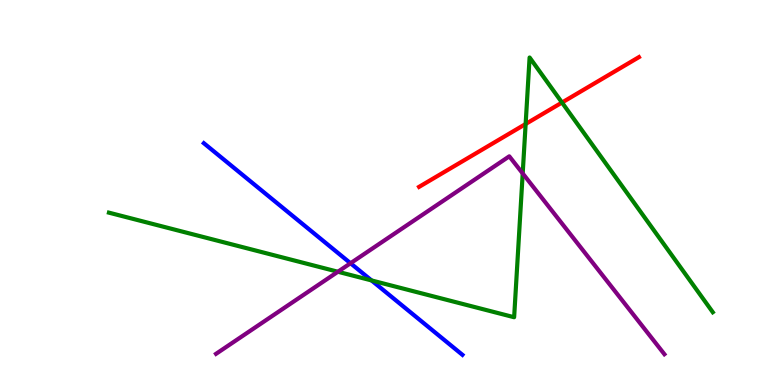[{'lines': ['blue', 'red'], 'intersections': []}, {'lines': ['green', 'red'], 'intersections': [{'x': 6.78, 'y': 6.78}, {'x': 7.25, 'y': 7.34}]}, {'lines': ['purple', 'red'], 'intersections': []}, {'lines': ['blue', 'green'], 'intersections': [{'x': 4.79, 'y': 2.72}]}, {'lines': ['blue', 'purple'], 'intersections': [{'x': 4.52, 'y': 3.16}]}, {'lines': ['green', 'purple'], 'intersections': [{'x': 4.36, 'y': 2.94}, {'x': 6.74, 'y': 5.5}]}]